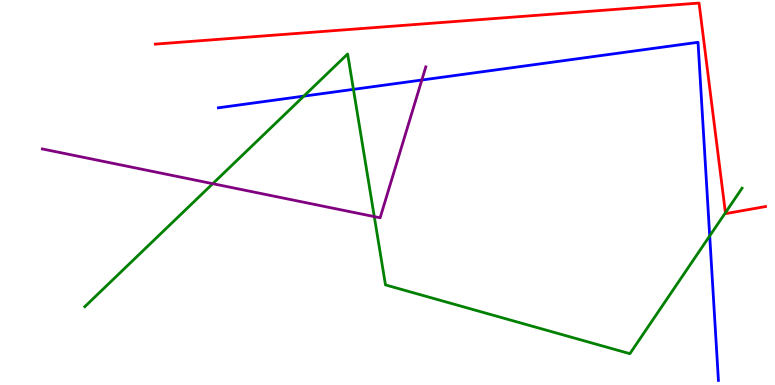[{'lines': ['blue', 'red'], 'intersections': []}, {'lines': ['green', 'red'], 'intersections': [{'x': 9.36, 'y': 4.48}]}, {'lines': ['purple', 'red'], 'intersections': []}, {'lines': ['blue', 'green'], 'intersections': [{'x': 3.92, 'y': 7.5}, {'x': 4.56, 'y': 7.68}, {'x': 9.16, 'y': 3.87}]}, {'lines': ['blue', 'purple'], 'intersections': [{'x': 5.44, 'y': 7.92}]}, {'lines': ['green', 'purple'], 'intersections': [{'x': 2.75, 'y': 5.23}, {'x': 4.83, 'y': 4.37}]}]